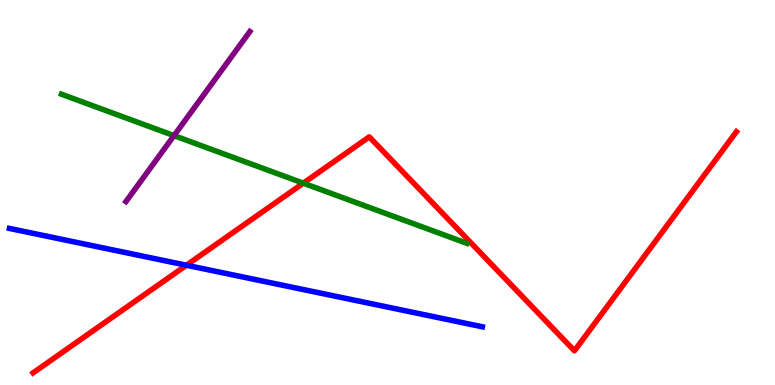[{'lines': ['blue', 'red'], 'intersections': [{'x': 2.41, 'y': 3.11}]}, {'lines': ['green', 'red'], 'intersections': [{'x': 3.91, 'y': 5.24}]}, {'lines': ['purple', 'red'], 'intersections': []}, {'lines': ['blue', 'green'], 'intersections': []}, {'lines': ['blue', 'purple'], 'intersections': []}, {'lines': ['green', 'purple'], 'intersections': [{'x': 2.25, 'y': 6.48}]}]